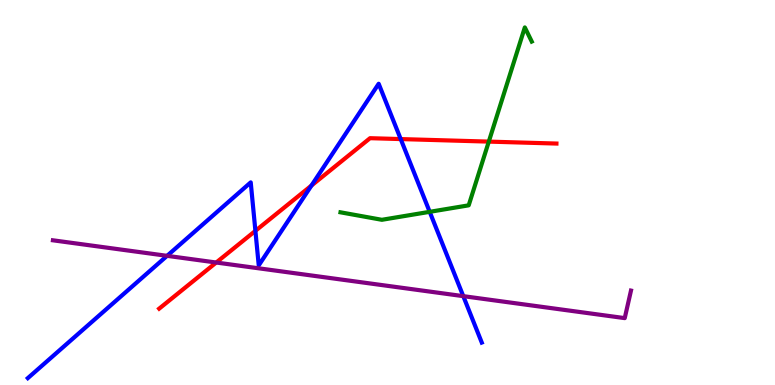[{'lines': ['blue', 'red'], 'intersections': [{'x': 3.3, 'y': 4.0}, {'x': 4.02, 'y': 5.18}, {'x': 5.17, 'y': 6.39}]}, {'lines': ['green', 'red'], 'intersections': [{'x': 6.31, 'y': 6.32}]}, {'lines': ['purple', 'red'], 'intersections': [{'x': 2.79, 'y': 3.18}]}, {'lines': ['blue', 'green'], 'intersections': [{'x': 5.54, 'y': 4.5}]}, {'lines': ['blue', 'purple'], 'intersections': [{'x': 2.16, 'y': 3.35}, {'x': 5.98, 'y': 2.31}]}, {'lines': ['green', 'purple'], 'intersections': []}]